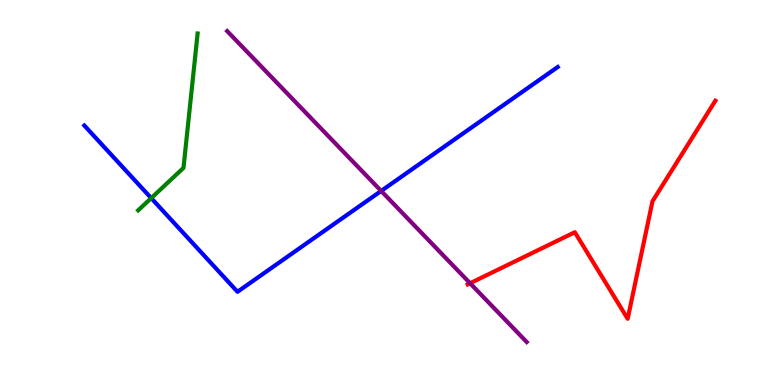[{'lines': ['blue', 'red'], 'intersections': []}, {'lines': ['green', 'red'], 'intersections': []}, {'lines': ['purple', 'red'], 'intersections': [{'x': 6.07, 'y': 2.64}]}, {'lines': ['blue', 'green'], 'intersections': [{'x': 1.95, 'y': 4.85}]}, {'lines': ['blue', 'purple'], 'intersections': [{'x': 4.92, 'y': 5.04}]}, {'lines': ['green', 'purple'], 'intersections': []}]